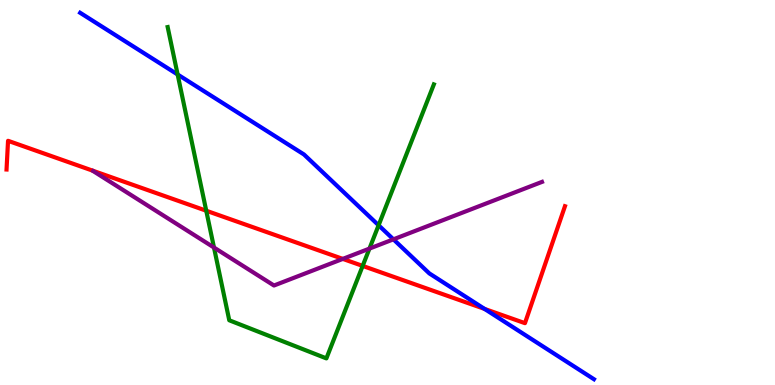[{'lines': ['blue', 'red'], 'intersections': [{'x': 6.25, 'y': 1.98}]}, {'lines': ['green', 'red'], 'intersections': [{'x': 2.66, 'y': 4.53}, {'x': 4.68, 'y': 3.09}]}, {'lines': ['purple', 'red'], 'intersections': [{'x': 4.42, 'y': 3.28}]}, {'lines': ['blue', 'green'], 'intersections': [{'x': 2.29, 'y': 8.06}, {'x': 4.89, 'y': 4.15}]}, {'lines': ['blue', 'purple'], 'intersections': [{'x': 5.08, 'y': 3.78}]}, {'lines': ['green', 'purple'], 'intersections': [{'x': 2.76, 'y': 3.57}, {'x': 4.77, 'y': 3.54}]}]